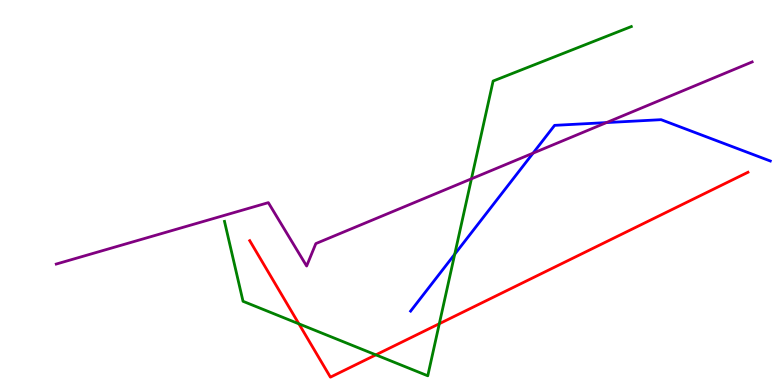[{'lines': ['blue', 'red'], 'intersections': []}, {'lines': ['green', 'red'], 'intersections': [{'x': 3.86, 'y': 1.59}, {'x': 4.85, 'y': 0.783}, {'x': 5.67, 'y': 1.59}]}, {'lines': ['purple', 'red'], 'intersections': []}, {'lines': ['blue', 'green'], 'intersections': [{'x': 5.87, 'y': 3.4}]}, {'lines': ['blue', 'purple'], 'intersections': [{'x': 6.88, 'y': 6.02}, {'x': 7.83, 'y': 6.82}]}, {'lines': ['green', 'purple'], 'intersections': [{'x': 6.08, 'y': 5.36}]}]